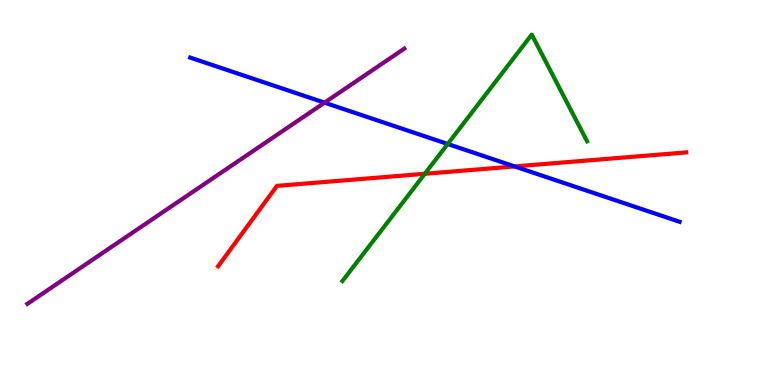[{'lines': ['blue', 'red'], 'intersections': [{'x': 6.64, 'y': 5.68}]}, {'lines': ['green', 'red'], 'intersections': [{'x': 5.48, 'y': 5.49}]}, {'lines': ['purple', 'red'], 'intersections': []}, {'lines': ['blue', 'green'], 'intersections': [{'x': 5.78, 'y': 6.26}]}, {'lines': ['blue', 'purple'], 'intersections': [{'x': 4.19, 'y': 7.33}]}, {'lines': ['green', 'purple'], 'intersections': []}]